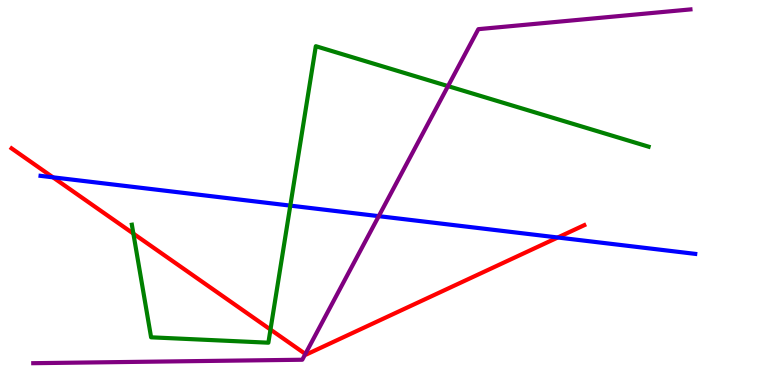[{'lines': ['blue', 'red'], 'intersections': [{'x': 0.683, 'y': 5.39}, {'x': 7.2, 'y': 3.83}]}, {'lines': ['green', 'red'], 'intersections': [{'x': 1.72, 'y': 3.93}, {'x': 3.49, 'y': 1.44}]}, {'lines': ['purple', 'red'], 'intersections': [{'x': 3.94, 'y': 0.806}]}, {'lines': ['blue', 'green'], 'intersections': [{'x': 3.75, 'y': 4.66}]}, {'lines': ['blue', 'purple'], 'intersections': [{'x': 4.89, 'y': 4.39}]}, {'lines': ['green', 'purple'], 'intersections': [{'x': 5.78, 'y': 7.76}]}]